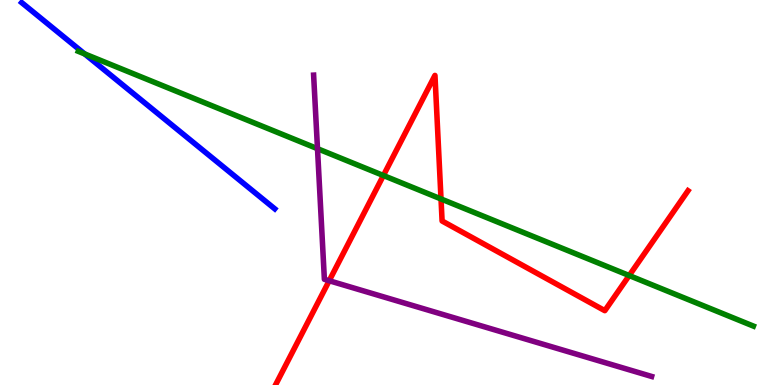[{'lines': ['blue', 'red'], 'intersections': []}, {'lines': ['green', 'red'], 'intersections': [{'x': 4.95, 'y': 5.44}, {'x': 5.69, 'y': 4.83}, {'x': 8.12, 'y': 2.84}]}, {'lines': ['purple', 'red'], 'intersections': [{'x': 4.25, 'y': 2.71}]}, {'lines': ['blue', 'green'], 'intersections': [{'x': 1.09, 'y': 8.6}]}, {'lines': ['blue', 'purple'], 'intersections': []}, {'lines': ['green', 'purple'], 'intersections': [{'x': 4.1, 'y': 6.14}]}]